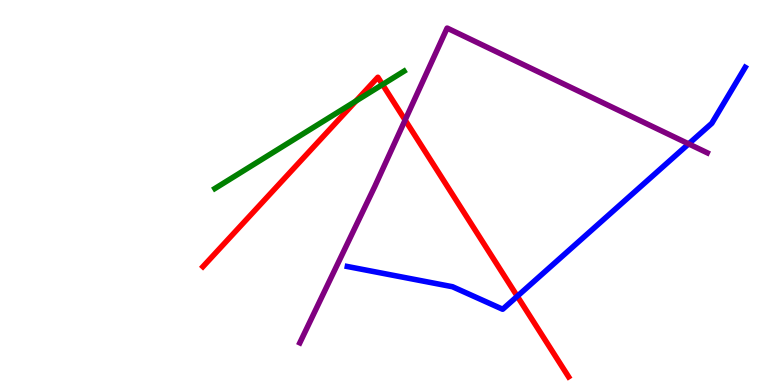[{'lines': ['blue', 'red'], 'intersections': [{'x': 6.67, 'y': 2.31}]}, {'lines': ['green', 'red'], 'intersections': [{'x': 4.59, 'y': 7.38}, {'x': 4.94, 'y': 7.8}]}, {'lines': ['purple', 'red'], 'intersections': [{'x': 5.23, 'y': 6.88}]}, {'lines': ['blue', 'green'], 'intersections': []}, {'lines': ['blue', 'purple'], 'intersections': [{'x': 8.89, 'y': 6.26}]}, {'lines': ['green', 'purple'], 'intersections': []}]